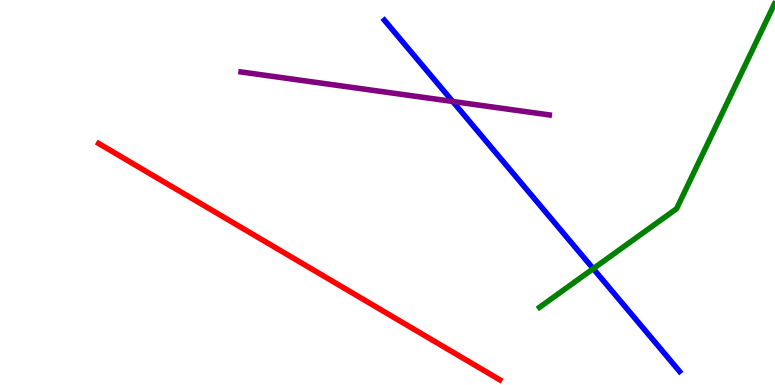[{'lines': ['blue', 'red'], 'intersections': []}, {'lines': ['green', 'red'], 'intersections': []}, {'lines': ['purple', 'red'], 'intersections': []}, {'lines': ['blue', 'green'], 'intersections': [{'x': 7.65, 'y': 3.02}]}, {'lines': ['blue', 'purple'], 'intersections': [{'x': 5.84, 'y': 7.36}]}, {'lines': ['green', 'purple'], 'intersections': []}]